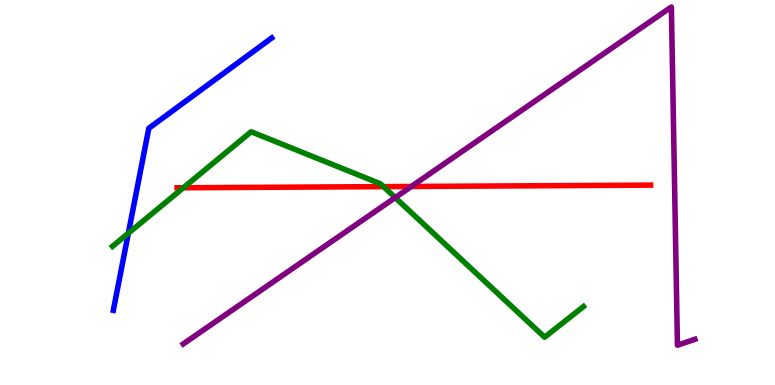[{'lines': ['blue', 'red'], 'intersections': []}, {'lines': ['green', 'red'], 'intersections': [{'x': 2.37, 'y': 5.12}, {'x': 4.95, 'y': 5.15}]}, {'lines': ['purple', 'red'], 'intersections': [{'x': 5.31, 'y': 5.16}]}, {'lines': ['blue', 'green'], 'intersections': [{'x': 1.66, 'y': 3.94}]}, {'lines': ['blue', 'purple'], 'intersections': []}, {'lines': ['green', 'purple'], 'intersections': [{'x': 5.1, 'y': 4.87}]}]